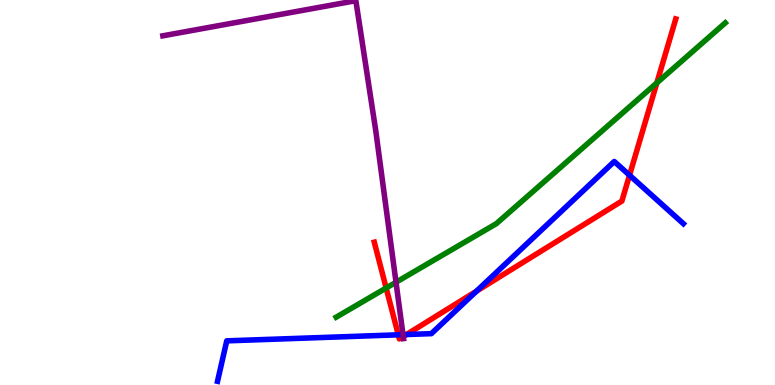[{'lines': ['blue', 'red'], 'intersections': [{'x': 5.14, 'y': 1.3}, {'x': 5.25, 'y': 1.31}, {'x': 6.15, 'y': 2.44}, {'x': 8.12, 'y': 5.45}]}, {'lines': ['green', 'red'], 'intersections': [{'x': 4.98, 'y': 2.52}, {'x': 8.48, 'y': 7.85}]}, {'lines': ['purple', 'red'], 'intersections': [{'x': 5.2, 'y': 1.26}]}, {'lines': ['blue', 'green'], 'intersections': []}, {'lines': ['blue', 'purple'], 'intersections': [{'x': 5.2, 'y': 1.31}]}, {'lines': ['green', 'purple'], 'intersections': [{'x': 5.11, 'y': 2.67}]}]